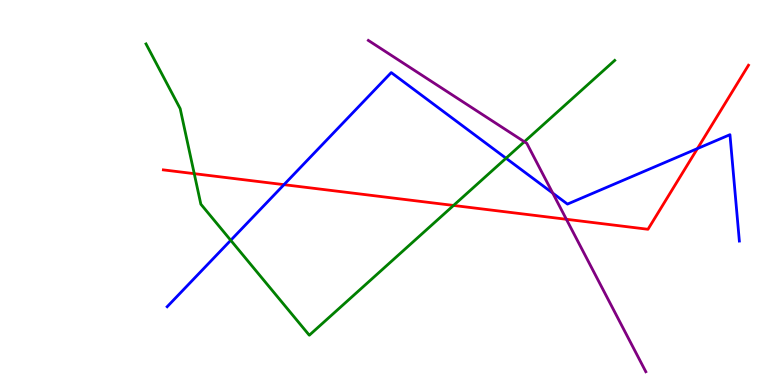[{'lines': ['blue', 'red'], 'intersections': [{'x': 3.66, 'y': 5.2}, {'x': 9.0, 'y': 6.14}]}, {'lines': ['green', 'red'], 'intersections': [{'x': 2.51, 'y': 5.49}, {'x': 5.85, 'y': 4.66}]}, {'lines': ['purple', 'red'], 'intersections': [{'x': 7.31, 'y': 4.3}]}, {'lines': ['blue', 'green'], 'intersections': [{'x': 2.98, 'y': 3.76}, {'x': 6.53, 'y': 5.89}]}, {'lines': ['blue', 'purple'], 'intersections': [{'x': 7.13, 'y': 4.98}]}, {'lines': ['green', 'purple'], 'intersections': [{'x': 6.77, 'y': 6.32}]}]